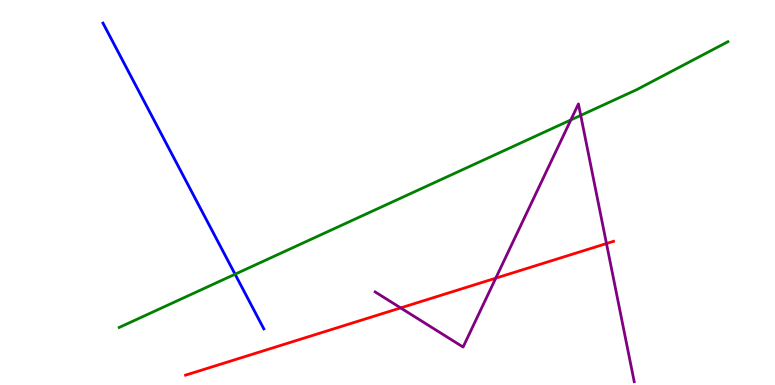[{'lines': ['blue', 'red'], 'intersections': []}, {'lines': ['green', 'red'], 'intersections': []}, {'lines': ['purple', 'red'], 'intersections': [{'x': 5.17, 'y': 2.0}, {'x': 6.4, 'y': 2.78}, {'x': 7.83, 'y': 3.67}]}, {'lines': ['blue', 'green'], 'intersections': [{'x': 3.03, 'y': 2.88}]}, {'lines': ['blue', 'purple'], 'intersections': []}, {'lines': ['green', 'purple'], 'intersections': [{'x': 7.37, 'y': 6.88}, {'x': 7.49, 'y': 7.0}]}]